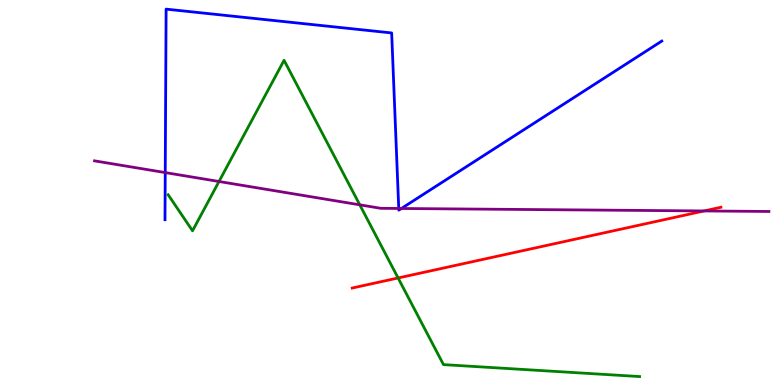[{'lines': ['blue', 'red'], 'intersections': []}, {'lines': ['green', 'red'], 'intersections': [{'x': 5.14, 'y': 2.78}]}, {'lines': ['purple', 'red'], 'intersections': [{'x': 9.08, 'y': 4.52}]}, {'lines': ['blue', 'green'], 'intersections': []}, {'lines': ['blue', 'purple'], 'intersections': [{'x': 2.13, 'y': 5.52}, {'x': 5.15, 'y': 4.59}, {'x': 5.18, 'y': 4.58}]}, {'lines': ['green', 'purple'], 'intersections': [{'x': 2.83, 'y': 5.29}, {'x': 4.64, 'y': 4.68}]}]